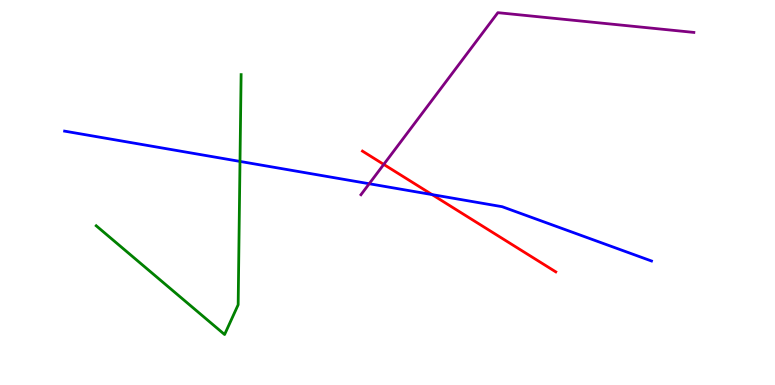[{'lines': ['blue', 'red'], 'intersections': [{'x': 5.58, 'y': 4.95}]}, {'lines': ['green', 'red'], 'intersections': []}, {'lines': ['purple', 'red'], 'intersections': [{'x': 4.95, 'y': 5.73}]}, {'lines': ['blue', 'green'], 'intersections': [{'x': 3.1, 'y': 5.81}]}, {'lines': ['blue', 'purple'], 'intersections': [{'x': 4.76, 'y': 5.23}]}, {'lines': ['green', 'purple'], 'intersections': []}]